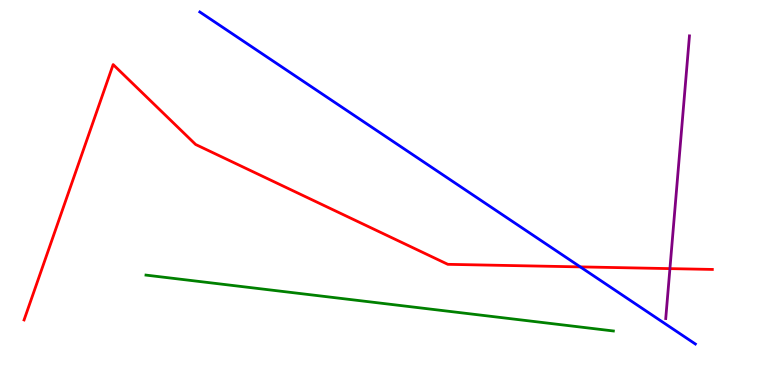[{'lines': ['blue', 'red'], 'intersections': [{'x': 7.49, 'y': 3.07}]}, {'lines': ['green', 'red'], 'intersections': []}, {'lines': ['purple', 'red'], 'intersections': [{'x': 8.64, 'y': 3.02}]}, {'lines': ['blue', 'green'], 'intersections': []}, {'lines': ['blue', 'purple'], 'intersections': []}, {'lines': ['green', 'purple'], 'intersections': []}]